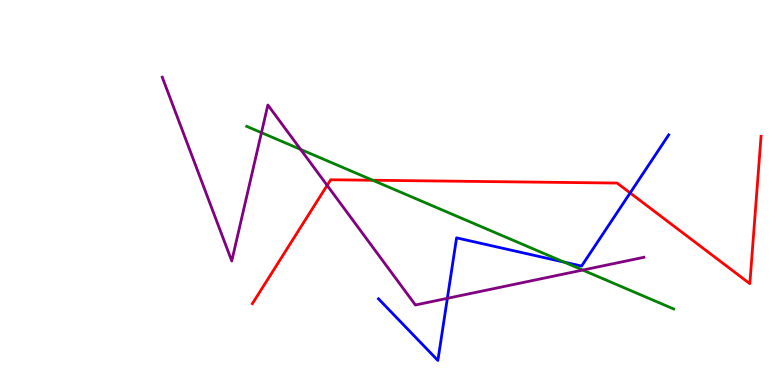[{'lines': ['blue', 'red'], 'intersections': [{'x': 8.13, 'y': 4.99}]}, {'lines': ['green', 'red'], 'intersections': [{'x': 4.81, 'y': 5.32}]}, {'lines': ['purple', 'red'], 'intersections': [{'x': 4.22, 'y': 5.19}]}, {'lines': ['blue', 'green'], 'intersections': [{'x': 7.28, 'y': 3.19}]}, {'lines': ['blue', 'purple'], 'intersections': [{'x': 5.77, 'y': 2.25}]}, {'lines': ['green', 'purple'], 'intersections': [{'x': 3.37, 'y': 6.55}, {'x': 3.88, 'y': 6.12}, {'x': 7.52, 'y': 2.99}]}]